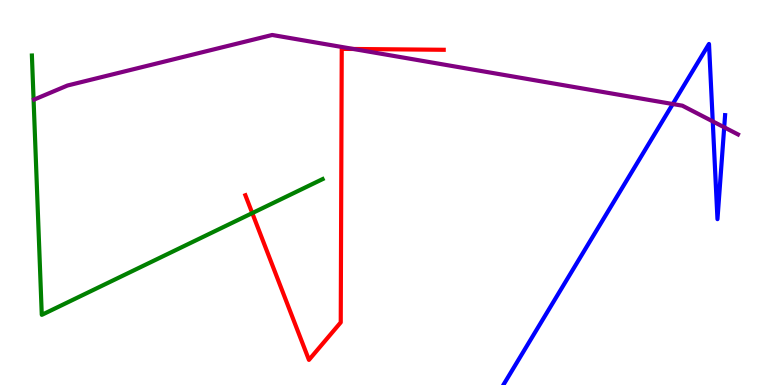[{'lines': ['blue', 'red'], 'intersections': []}, {'lines': ['green', 'red'], 'intersections': [{'x': 3.26, 'y': 4.46}]}, {'lines': ['purple', 'red'], 'intersections': [{'x': 4.56, 'y': 8.73}]}, {'lines': ['blue', 'green'], 'intersections': []}, {'lines': ['blue', 'purple'], 'intersections': [{'x': 8.68, 'y': 7.3}, {'x': 9.2, 'y': 6.85}, {'x': 9.34, 'y': 6.69}]}, {'lines': ['green', 'purple'], 'intersections': []}]